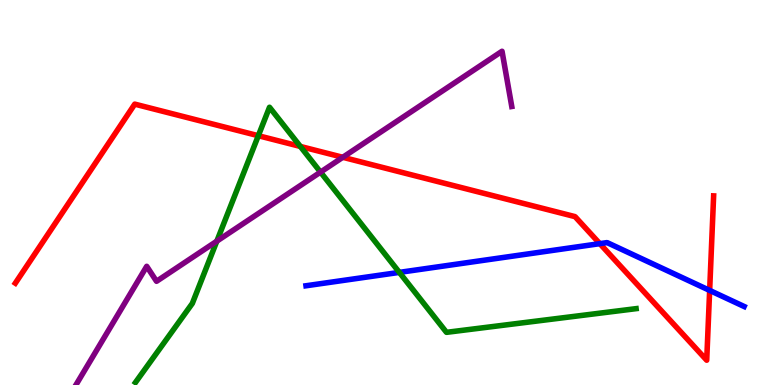[{'lines': ['blue', 'red'], 'intersections': [{'x': 7.74, 'y': 3.67}, {'x': 9.16, 'y': 2.46}]}, {'lines': ['green', 'red'], 'intersections': [{'x': 3.33, 'y': 6.48}, {'x': 3.88, 'y': 6.2}]}, {'lines': ['purple', 'red'], 'intersections': [{'x': 4.42, 'y': 5.91}]}, {'lines': ['blue', 'green'], 'intersections': [{'x': 5.15, 'y': 2.92}]}, {'lines': ['blue', 'purple'], 'intersections': []}, {'lines': ['green', 'purple'], 'intersections': [{'x': 2.8, 'y': 3.74}, {'x': 4.14, 'y': 5.53}]}]